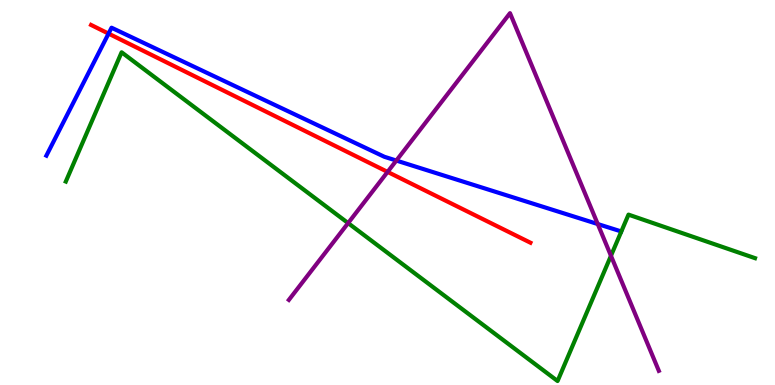[{'lines': ['blue', 'red'], 'intersections': [{'x': 1.4, 'y': 9.13}]}, {'lines': ['green', 'red'], 'intersections': []}, {'lines': ['purple', 'red'], 'intersections': [{'x': 5.0, 'y': 5.53}]}, {'lines': ['blue', 'green'], 'intersections': []}, {'lines': ['blue', 'purple'], 'intersections': [{'x': 5.11, 'y': 5.83}, {'x': 7.71, 'y': 4.18}]}, {'lines': ['green', 'purple'], 'intersections': [{'x': 4.49, 'y': 4.21}, {'x': 7.88, 'y': 3.36}]}]